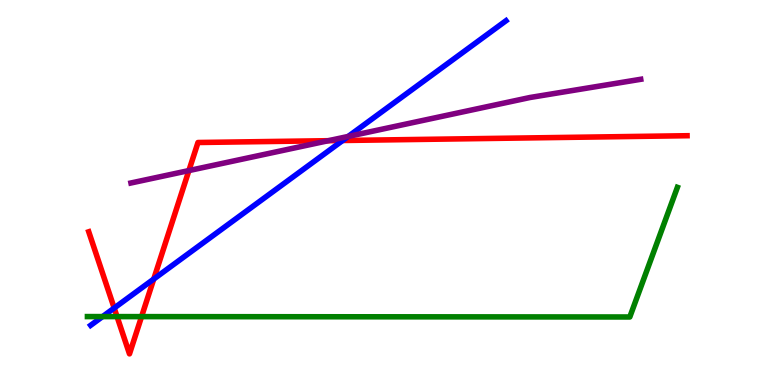[{'lines': ['blue', 'red'], 'intersections': [{'x': 1.47, 'y': 2.0}, {'x': 1.98, 'y': 2.75}, {'x': 4.42, 'y': 6.35}]}, {'lines': ['green', 'red'], 'intersections': [{'x': 1.51, 'y': 1.78}, {'x': 1.83, 'y': 1.78}]}, {'lines': ['purple', 'red'], 'intersections': [{'x': 2.44, 'y': 5.57}, {'x': 4.24, 'y': 6.35}]}, {'lines': ['blue', 'green'], 'intersections': [{'x': 1.32, 'y': 1.78}]}, {'lines': ['blue', 'purple'], 'intersections': [{'x': 4.49, 'y': 6.46}]}, {'lines': ['green', 'purple'], 'intersections': []}]